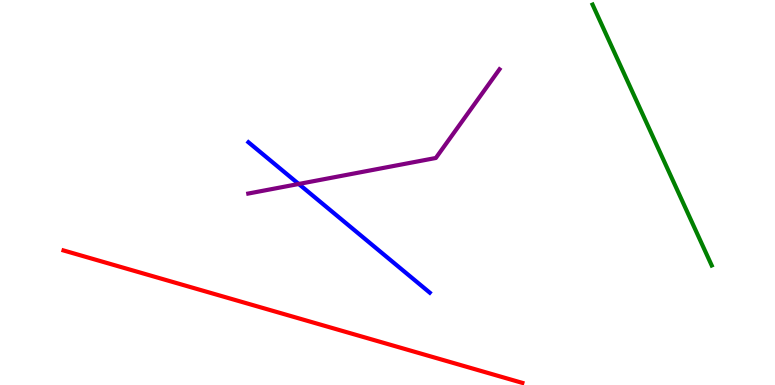[{'lines': ['blue', 'red'], 'intersections': []}, {'lines': ['green', 'red'], 'intersections': []}, {'lines': ['purple', 'red'], 'intersections': []}, {'lines': ['blue', 'green'], 'intersections': []}, {'lines': ['blue', 'purple'], 'intersections': [{'x': 3.85, 'y': 5.22}]}, {'lines': ['green', 'purple'], 'intersections': []}]